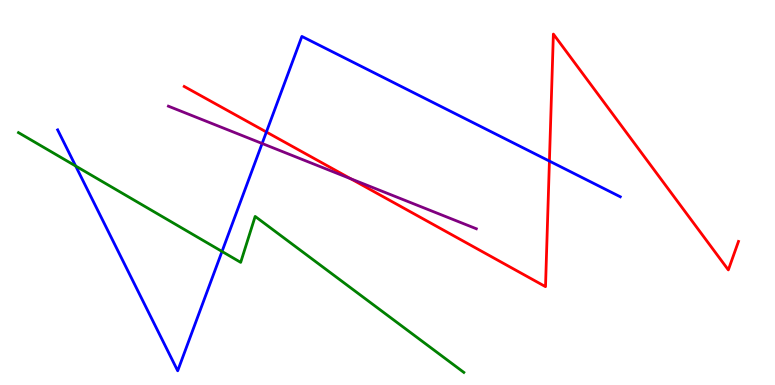[{'lines': ['blue', 'red'], 'intersections': [{'x': 3.44, 'y': 6.57}, {'x': 7.09, 'y': 5.82}]}, {'lines': ['green', 'red'], 'intersections': []}, {'lines': ['purple', 'red'], 'intersections': [{'x': 4.53, 'y': 5.36}]}, {'lines': ['blue', 'green'], 'intersections': [{'x': 0.976, 'y': 5.69}, {'x': 2.86, 'y': 3.47}]}, {'lines': ['blue', 'purple'], 'intersections': [{'x': 3.38, 'y': 6.27}]}, {'lines': ['green', 'purple'], 'intersections': []}]